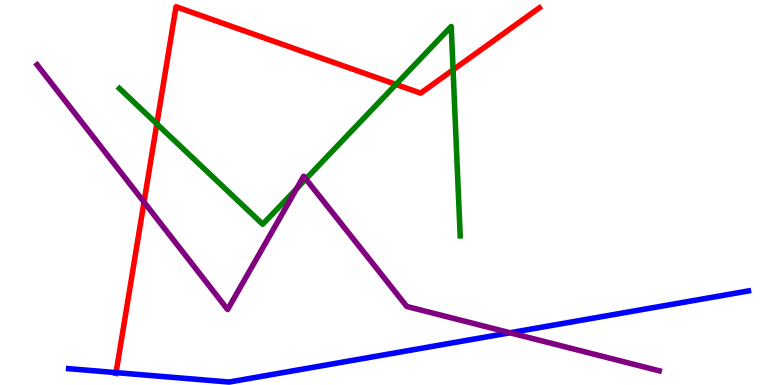[{'lines': ['blue', 'red'], 'intersections': [{'x': 1.5, 'y': 0.322}]}, {'lines': ['green', 'red'], 'intersections': [{'x': 2.02, 'y': 6.78}, {'x': 5.11, 'y': 7.81}, {'x': 5.85, 'y': 8.19}]}, {'lines': ['purple', 'red'], 'intersections': [{'x': 1.86, 'y': 4.75}]}, {'lines': ['blue', 'green'], 'intersections': []}, {'lines': ['blue', 'purple'], 'intersections': [{'x': 6.58, 'y': 1.36}]}, {'lines': ['green', 'purple'], 'intersections': [{'x': 3.83, 'y': 5.1}, {'x': 3.95, 'y': 5.35}]}]